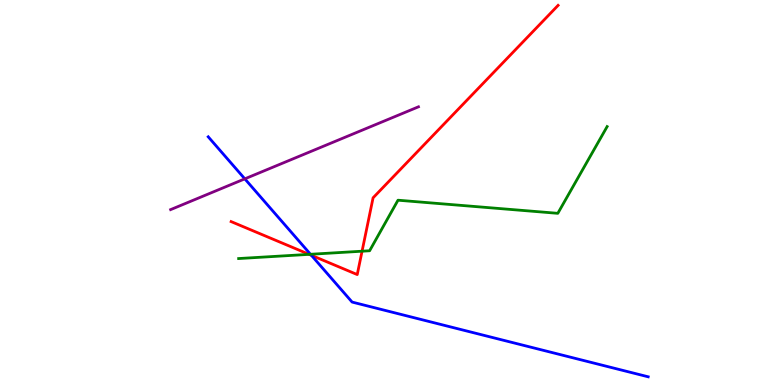[{'lines': ['blue', 'red'], 'intersections': [{'x': 4.02, 'y': 3.37}]}, {'lines': ['green', 'red'], 'intersections': [{'x': 3.99, 'y': 3.39}, {'x': 4.67, 'y': 3.48}]}, {'lines': ['purple', 'red'], 'intersections': []}, {'lines': ['blue', 'green'], 'intersections': [{'x': 4.01, 'y': 3.4}]}, {'lines': ['blue', 'purple'], 'intersections': [{'x': 3.16, 'y': 5.35}]}, {'lines': ['green', 'purple'], 'intersections': []}]